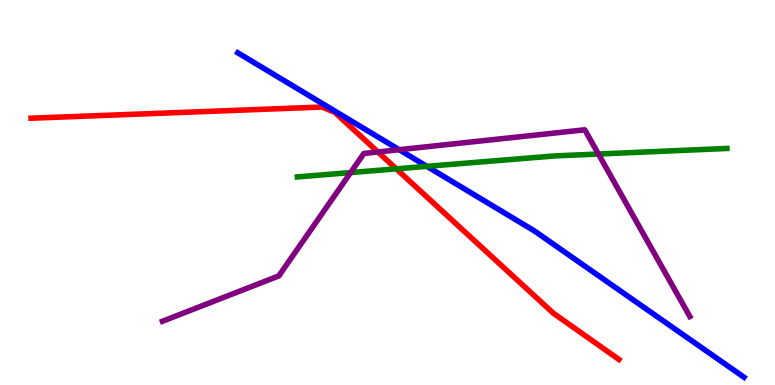[{'lines': ['blue', 'red'], 'intersections': []}, {'lines': ['green', 'red'], 'intersections': [{'x': 5.11, 'y': 5.61}]}, {'lines': ['purple', 'red'], 'intersections': [{'x': 4.88, 'y': 6.05}]}, {'lines': ['blue', 'green'], 'intersections': [{'x': 5.51, 'y': 5.68}]}, {'lines': ['blue', 'purple'], 'intersections': [{'x': 5.15, 'y': 6.11}]}, {'lines': ['green', 'purple'], 'intersections': [{'x': 4.52, 'y': 5.52}, {'x': 7.72, 'y': 6.0}]}]